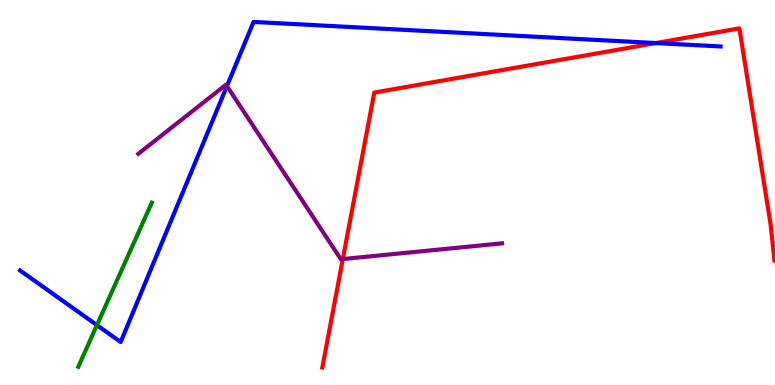[{'lines': ['blue', 'red'], 'intersections': [{'x': 8.46, 'y': 8.88}]}, {'lines': ['green', 'red'], 'intersections': []}, {'lines': ['purple', 'red'], 'intersections': [{'x': 4.42, 'y': 3.27}]}, {'lines': ['blue', 'green'], 'intersections': [{'x': 1.25, 'y': 1.55}]}, {'lines': ['blue', 'purple'], 'intersections': [{'x': 2.93, 'y': 7.76}]}, {'lines': ['green', 'purple'], 'intersections': []}]